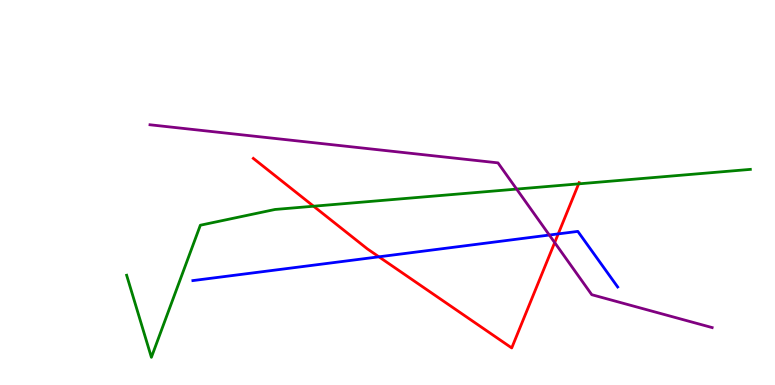[{'lines': ['blue', 'red'], 'intersections': [{'x': 4.89, 'y': 3.33}, {'x': 7.2, 'y': 3.92}]}, {'lines': ['green', 'red'], 'intersections': [{'x': 4.05, 'y': 4.64}, {'x': 7.47, 'y': 5.22}]}, {'lines': ['purple', 'red'], 'intersections': [{'x': 7.16, 'y': 3.7}]}, {'lines': ['blue', 'green'], 'intersections': []}, {'lines': ['blue', 'purple'], 'intersections': [{'x': 7.09, 'y': 3.9}]}, {'lines': ['green', 'purple'], 'intersections': [{'x': 6.67, 'y': 5.09}]}]